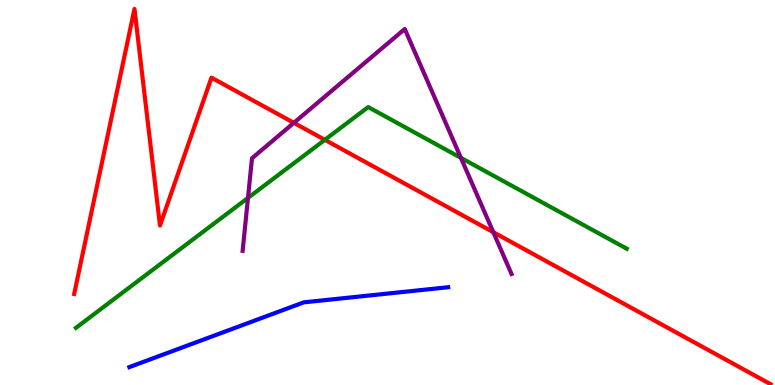[{'lines': ['blue', 'red'], 'intersections': []}, {'lines': ['green', 'red'], 'intersections': [{'x': 4.19, 'y': 6.37}]}, {'lines': ['purple', 'red'], 'intersections': [{'x': 3.79, 'y': 6.81}, {'x': 6.37, 'y': 3.97}]}, {'lines': ['blue', 'green'], 'intersections': []}, {'lines': ['blue', 'purple'], 'intersections': []}, {'lines': ['green', 'purple'], 'intersections': [{'x': 3.2, 'y': 4.86}, {'x': 5.95, 'y': 5.9}]}]